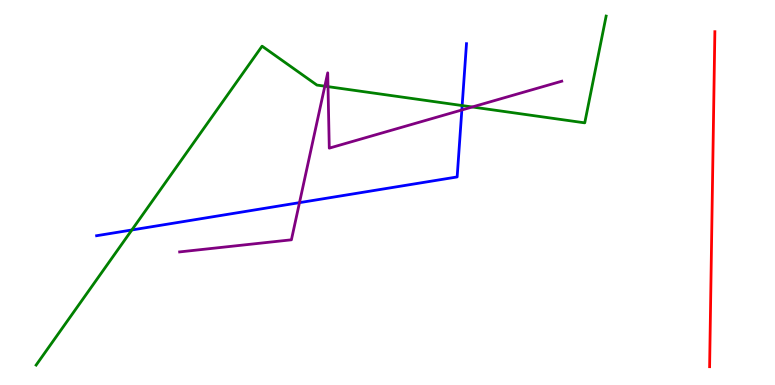[{'lines': ['blue', 'red'], 'intersections': []}, {'lines': ['green', 'red'], 'intersections': []}, {'lines': ['purple', 'red'], 'intersections': []}, {'lines': ['blue', 'green'], 'intersections': [{'x': 1.7, 'y': 4.03}, {'x': 5.96, 'y': 7.26}]}, {'lines': ['blue', 'purple'], 'intersections': [{'x': 3.86, 'y': 4.74}, {'x': 5.96, 'y': 7.14}]}, {'lines': ['green', 'purple'], 'intersections': [{'x': 4.19, 'y': 7.76}, {'x': 4.23, 'y': 7.75}, {'x': 6.09, 'y': 7.22}]}]